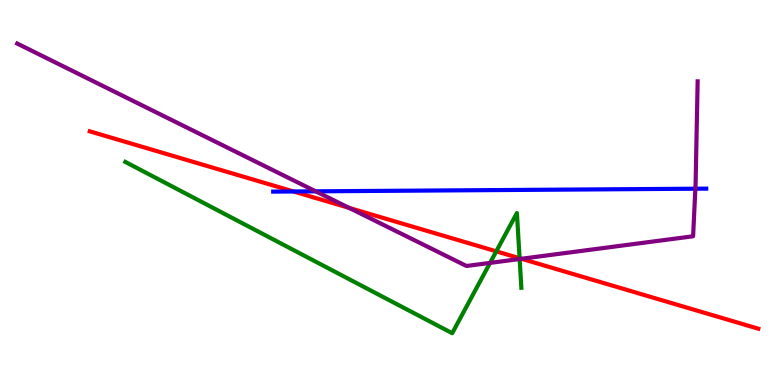[{'lines': ['blue', 'red'], 'intersections': [{'x': 3.79, 'y': 5.03}]}, {'lines': ['green', 'red'], 'intersections': [{'x': 6.4, 'y': 3.47}, {'x': 6.7, 'y': 3.29}]}, {'lines': ['purple', 'red'], 'intersections': [{'x': 4.51, 'y': 4.6}, {'x': 6.73, 'y': 3.28}]}, {'lines': ['blue', 'green'], 'intersections': []}, {'lines': ['blue', 'purple'], 'intersections': [{'x': 4.07, 'y': 5.03}, {'x': 8.97, 'y': 5.1}]}, {'lines': ['green', 'purple'], 'intersections': [{'x': 6.32, 'y': 3.17}, {'x': 6.71, 'y': 3.27}]}]